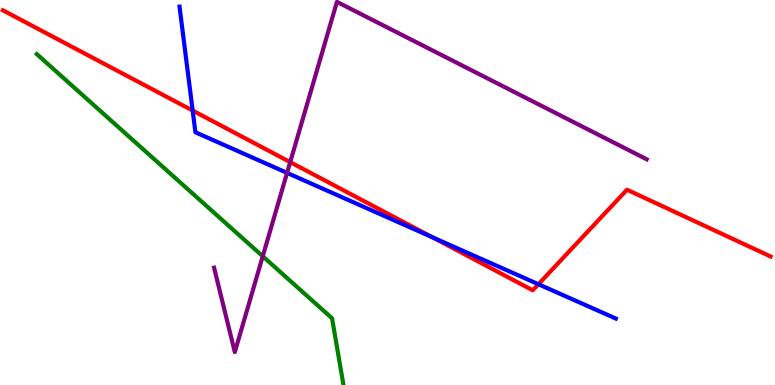[{'lines': ['blue', 'red'], 'intersections': [{'x': 2.49, 'y': 7.13}, {'x': 5.58, 'y': 3.84}, {'x': 6.95, 'y': 2.62}]}, {'lines': ['green', 'red'], 'intersections': []}, {'lines': ['purple', 'red'], 'intersections': [{'x': 3.74, 'y': 5.79}]}, {'lines': ['blue', 'green'], 'intersections': []}, {'lines': ['blue', 'purple'], 'intersections': [{'x': 3.7, 'y': 5.51}]}, {'lines': ['green', 'purple'], 'intersections': [{'x': 3.39, 'y': 3.34}]}]